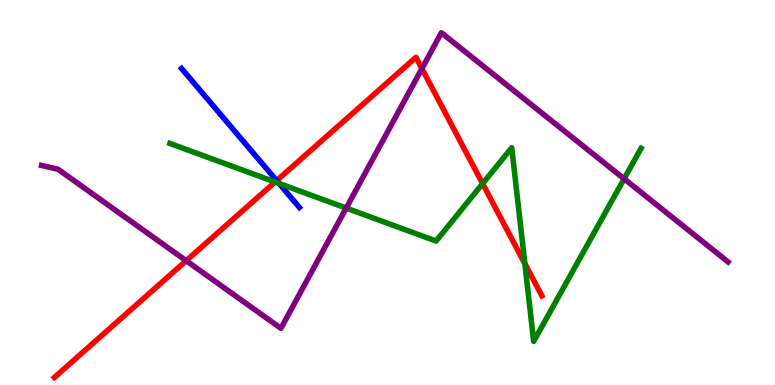[{'lines': ['blue', 'red'], 'intersections': [{'x': 3.57, 'y': 5.31}]}, {'lines': ['green', 'red'], 'intersections': [{'x': 3.55, 'y': 5.27}, {'x': 6.23, 'y': 5.23}, {'x': 6.77, 'y': 3.15}]}, {'lines': ['purple', 'red'], 'intersections': [{'x': 2.4, 'y': 3.23}, {'x': 5.44, 'y': 8.22}]}, {'lines': ['blue', 'green'], 'intersections': [{'x': 3.6, 'y': 5.23}]}, {'lines': ['blue', 'purple'], 'intersections': []}, {'lines': ['green', 'purple'], 'intersections': [{'x': 4.47, 'y': 4.6}, {'x': 8.05, 'y': 5.36}]}]